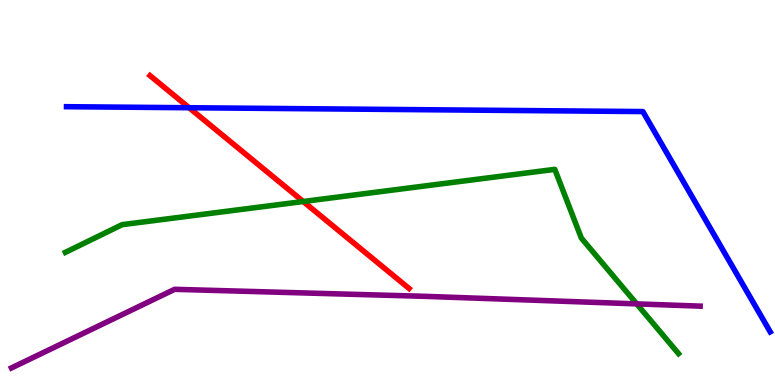[{'lines': ['blue', 'red'], 'intersections': [{'x': 2.44, 'y': 7.2}]}, {'lines': ['green', 'red'], 'intersections': [{'x': 3.91, 'y': 4.77}]}, {'lines': ['purple', 'red'], 'intersections': []}, {'lines': ['blue', 'green'], 'intersections': []}, {'lines': ['blue', 'purple'], 'intersections': []}, {'lines': ['green', 'purple'], 'intersections': [{'x': 8.22, 'y': 2.11}]}]